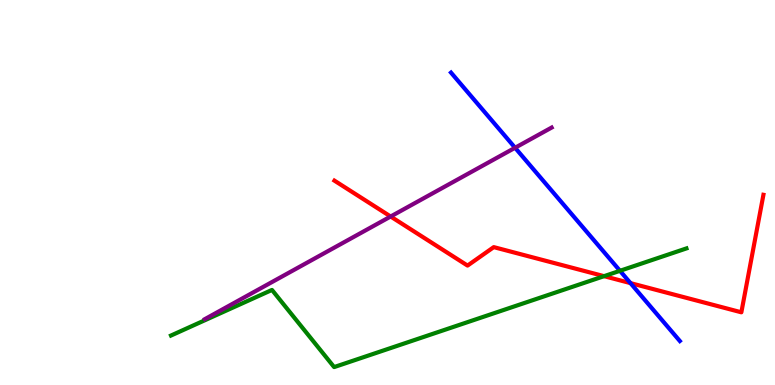[{'lines': ['blue', 'red'], 'intersections': [{'x': 8.14, 'y': 2.65}]}, {'lines': ['green', 'red'], 'intersections': [{'x': 7.79, 'y': 2.83}]}, {'lines': ['purple', 'red'], 'intersections': [{'x': 5.04, 'y': 4.38}]}, {'lines': ['blue', 'green'], 'intersections': [{'x': 8.0, 'y': 2.97}]}, {'lines': ['blue', 'purple'], 'intersections': [{'x': 6.65, 'y': 6.16}]}, {'lines': ['green', 'purple'], 'intersections': []}]